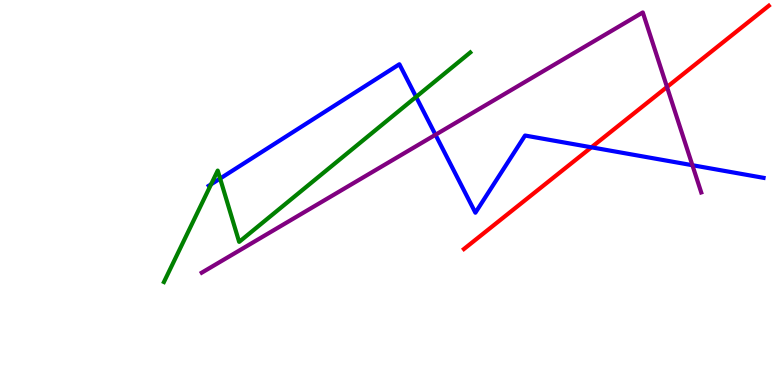[{'lines': ['blue', 'red'], 'intersections': [{'x': 7.63, 'y': 6.17}]}, {'lines': ['green', 'red'], 'intersections': []}, {'lines': ['purple', 'red'], 'intersections': [{'x': 8.61, 'y': 7.74}]}, {'lines': ['blue', 'green'], 'intersections': [{'x': 2.72, 'y': 5.21}, {'x': 2.84, 'y': 5.36}, {'x': 5.37, 'y': 7.48}]}, {'lines': ['blue', 'purple'], 'intersections': [{'x': 5.62, 'y': 6.5}, {'x': 8.93, 'y': 5.71}]}, {'lines': ['green', 'purple'], 'intersections': []}]